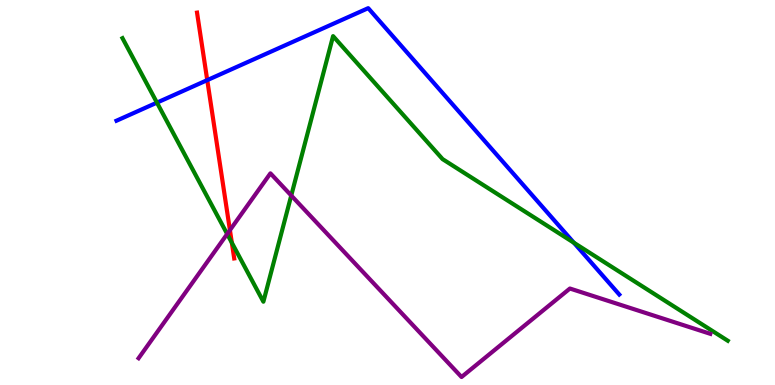[{'lines': ['blue', 'red'], 'intersections': [{'x': 2.67, 'y': 7.92}]}, {'lines': ['green', 'red'], 'intersections': [{'x': 2.99, 'y': 3.7}]}, {'lines': ['purple', 'red'], 'intersections': [{'x': 2.97, 'y': 4.02}]}, {'lines': ['blue', 'green'], 'intersections': [{'x': 2.03, 'y': 7.33}, {'x': 7.4, 'y': 3.7}]}, {'lines': ['blue', 'purple'], 'intersections': []}, {'lines': ['green', 'purple'], 'intersections': [{'x': 2.93, 'y': 3.92}, {'x': 3.76, 'y': 4.92}]}]